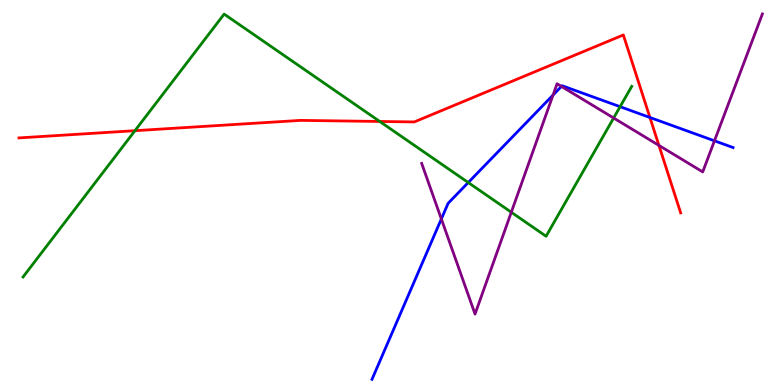[{'lines': ['blue', 'red'], 'intersections': [{'x': 8.39, 'y': 6.95}]}, {'lines': ['green', 'red'], 'intersections': [{'x': 1.74, 'y': 6.61}, {'x': 4.9, 'y': 6.85}]}, {'lines': ['purple', 'red'], 'intersections': [{'x': 8.5, 'y': 6.22}]}, {'lines': ['blue', 'green'], 'intersections': [{'x': 6.04, 'y': 5.26}, {'x': 8.0, 'y': 7.23}]}, {'lines': ['blue', 'purple'], 'intersections': [{'x': 5.69, 'y': 4.31}, {'x': 7.14, 'y': 7.53}, {'x': 7.24, 'y': 7.76}, {'x': 9.22, 'y': 6.34}]}, {'lines': ['green', 'purple'], 'intersections': [{'x': 6.6, 'y': 4.49}, {'x': 7.92, 'y': 6.93}]}]